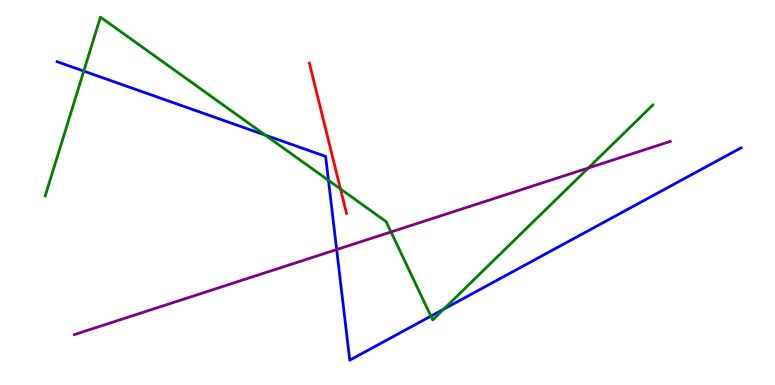[{'lines': ['blue', 'red'], 'intersections': []}, {'lines': ['green', 'red'], 'intersections': [{'x': 4.39, 'y': 5.09}]}, {'lines': ['purple', 'red'], 'intersections': []}, {'lines': ['blue', 'green'], 'intersections': [{'x': 1.08, 'y': 8.15}, {'x': 3.42, 'y': 6.49}, {'x': 4.24, 'y': 5.32}, {'x': 5.56, 'y': 1.79}, {'x': 5.73, 'y': 1.97}]}, {'lines': ['blue', 'purple'], 'intersections': [{'x': 4.34, 'y': 3.52}]}, {'lines': ['green', 'purple'], 'intersections': [{'x': 5.05, 'y': 3.98}, {'x': 7.59, 'y': 5.64}]}]